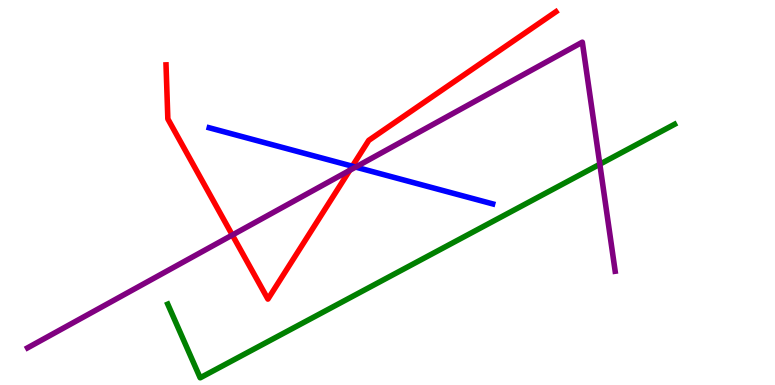[{'lines': ['blue', 'red'], 'intersections': [{'x': 4.55, 'y': 5.68}]}, {'lines': ['green', 'red'], 'intersections': []}, {'lines': ['purple', 'red'], 'intersections': [{'x': 3.0, 'y': 3.9}, {'x': 4.51, 'y': 5.58}]}, {'lines': ['blue', 'green'], 'intersections': []}, {'lines': ['blue', 'purple'], 'intersections': [{'x': 4.59, 'y': 5.66}]}, {'lines': ['green', 'purple'], 'intersections': [{'x': 7.74, 'y': 5.73}]}]